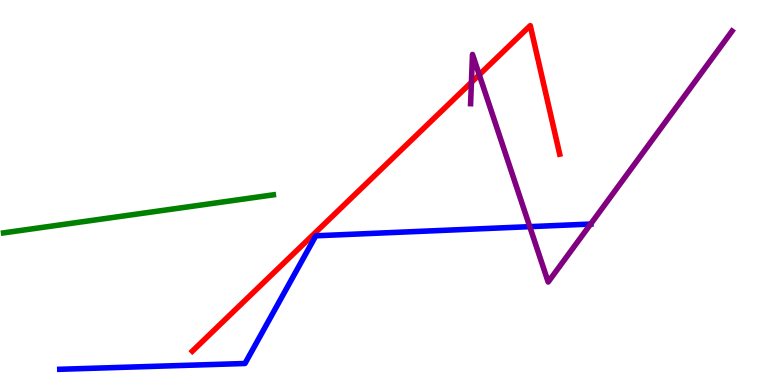[{'lines': ['blue', 'red'], 'intersections': []}, {'lines': ['green', 'red'], 'intersections': []}, {'lines': ['purple', 'red'], 'intersections': [{'x': 6.08, 'y': 7.86}, {'x': 6.18, 'y': 8.06}]}, {'lines': ['blue', 'green'], 'intersections': []}, {'lines': ['blue', 'purple'], 'intersections': [{'x': 6.84, 'y': 4.11}, {'x': 7.62, 'y': 4.18}]}, {'lines': ['green', 'purple'], 'intersections': []}]